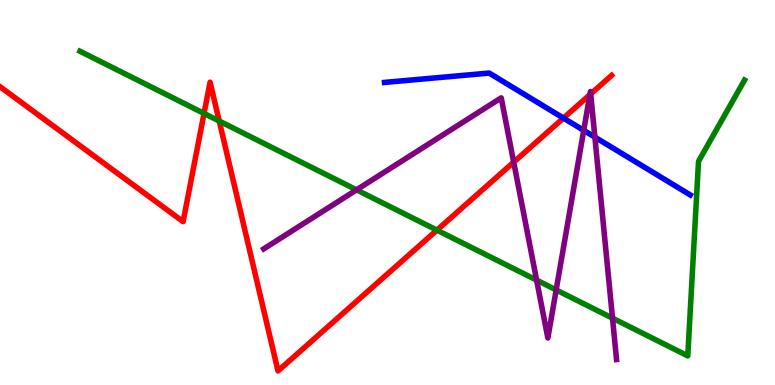[{'lines': ['blue', 'red'], 'intersections': [{'x': 7.27, 'y': 6.93}]}, {'lines': ['green', 'red'], 'intersections': [{'x': 2.63, 'y': 7.05}, {'x': 2.83, 'y': 6.86}, {'x': 5.64, 'y': 4.02}]}, {'lines': ['purple', 'red'], 'intersections': [{'x': 6.63, 'y': 5.79}, {'x': 7.61, 'y': 7.54}, {'x': 7.62, 'y': 7.56}]}, {'lines': ['blue', 'green'], 'intersections': []}, {'lines': ['blue', 'purple'], 'intersections': [{'x': 7.53, 'y': 6.61}, {'x': 7.68, 'y': 6.44}]}, {'lines': ['green', 'purple'], 'intersections': [{'x': 4.6, 'y': 5.07}, {'x': 6.92, 'y': 2.72}, {'x': 7.18, 'y': 2.47}, {'x': 7.9, 'y': 1.74}]}]